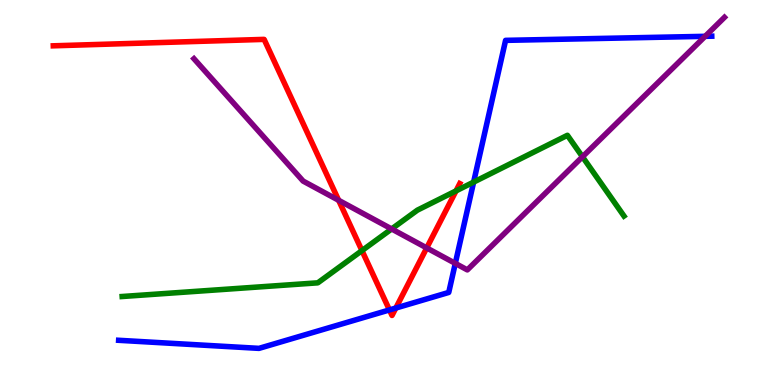[{'lines': ['blue', 'red'], 'intersections': [{'x': 5.02, 'y': 1.95}, {'x': 5.11, 'y': 2.0}]}, {'lines': ['green', 'red'], 'intersections': [{'x': 4.67, 'y': 3.49}, {'x': 5.88, 'y': 5.04}]}, {'lines': ['purple', 'red'], 'intersections': [{'x': 4.37, 'y': 4.8}, {'x': 5.51, 'y': 3.56}]}, {'lines': ['blue', 'green'], 'intersections': [{'x': 6.11, 'y': 5.27}]}, {'lines': ['blue', 'purple'], 'intersections': [{'x': 5.87, 'y': 3.16}, {'x': 9.1, 'y': 9.06}]}, {'lines': ['green', 'purple'], 'intersections': [{'x': 5.05, 'y': 4.05}, {'x': 7.52, 'y': 5.93}]}]